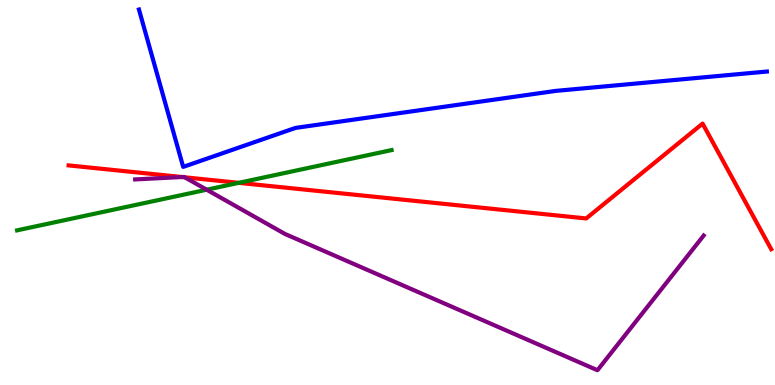[{'lines': ['blue', 'red'], 'intersections': []}, {'lines': ['green', 'red'], 'intersections': [{'x': 3.08, 'y': 5.25}]}, {'lines': ['purple', 'red'], 'intersections': [{'x': 2.35, 'y': 5.4}, {'x': 2.38, 'y': 5.39}]}, {'lines': ['blue', 'green'], 'intersections': []}, {'lines': ['blue', 'purple'], 'intersections': []}, {'lines': ['green', 'purple'], 'intersections': [{'x': 2.67, 'y': 5.07}]}]